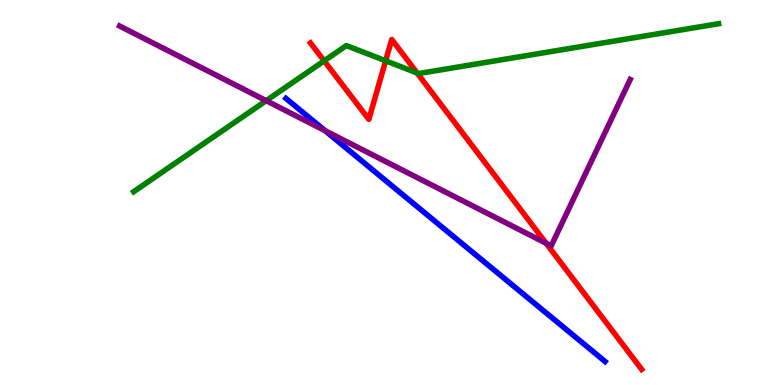[{'lines': ['blue', 'red'], 'intersections': []}, {'lines': ['green', 'red'], 'intersections': [{'x': 4.18, 'y': 8.42}, {'x': 4.98, 'y': 8.42}, {'x': 5.38, 'y': 8.1}]}, {'lines': ['purple', 'red'], 'intersections': [{'x': 7.05, 'y': 3.68}]}, {'lines': ['blue', 'green'], 'intersections': []}, {'lines': ['blue', 'purple'], 'intersections': [{'x': 4.19, 'y': 6.61}]}, {'lines': ['green', 'purple'], 'intersections': [{'x': 3.43, 'y': 7.38}]}]